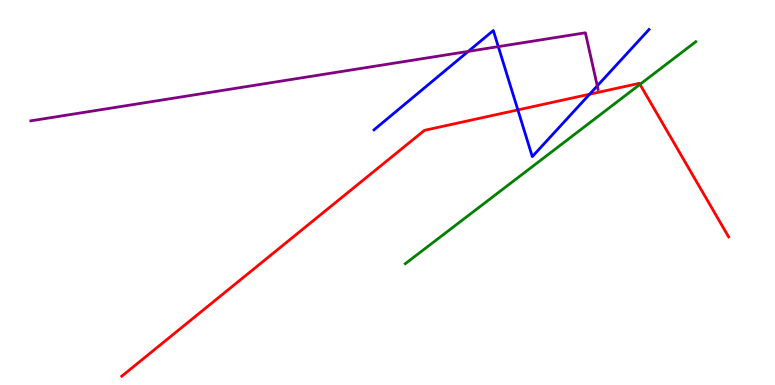[{'lines': ['blue', 'red'], 'intersections': [{'x': 6.68, 'y': 7.15}, {'x': 7.61, 'y': 7.55}]}, {'lines': ['green', 'red'], 'intersections': [{'x': 8.26, 'y': 7.81}]}, {'lines': ['purple', 'red'], 'intersections': []}, {'lines': ['blue', 'green'], 'intersections': []}, {'lines': ['blue', 'purple'], 'intersections': [{'x': 6.04, 'y': 8.67}, {'x': 6.43, 'y': 8.79}, {'x': 7.71, 'y': 7.77}]}, {'lines': ['green', 'purple'], 'intersections': []}]